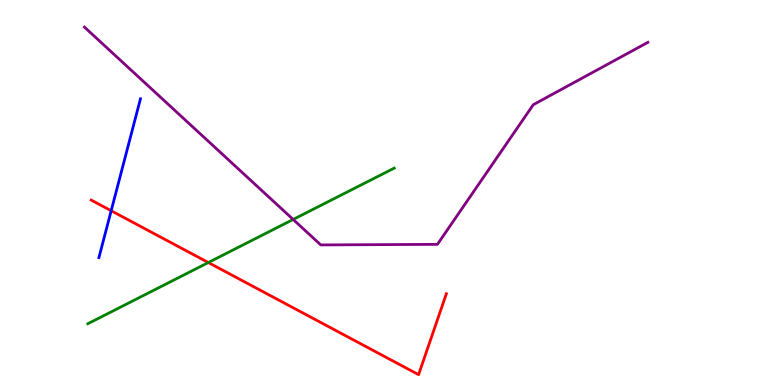[{'lines': ['blue', 'red'], 'intersections': [{'x': 1.43, 'y': 4.53}]}, {'lines': ['green', 'red'], 'intersections': [{'x': 2.69, 'y': 3.18}]}, {'lines': ['purple', 'red'], 'intersections': []}, {'lines': ['blue', 'green'], 'intersections': []}, {'lines': ['blue', 'purple'], 'intersections': []}, {'lines': ['green', 'purple'], 'intersections': [{'x': 3.78, 'y': 4.3}]}]